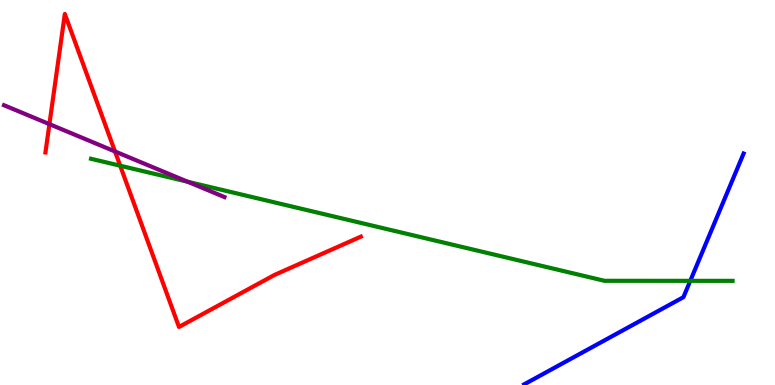[{'lines': ['blue', 'red'], 'intersections': []}, {'lines': ['green', 'red'], 'intersections': [{'x': 1.55, 'y': 5.7}]}, {'lines': ['purple', 'red'], 'intersections': [{'x': 0.638, 'y': 6.78}, {'x': 1.48, 'y': 6.07}]}, {'lines': ['blue', 'green'], 'intersections': [{'x': 8.91, 'y': 2.71}]}, {'lines': ['blue', 'purple'], 'intersections': []}, {'lines': ['green', 'purple'], 'intersections': [{'x': 2.42, 'y': 5.28}]}]